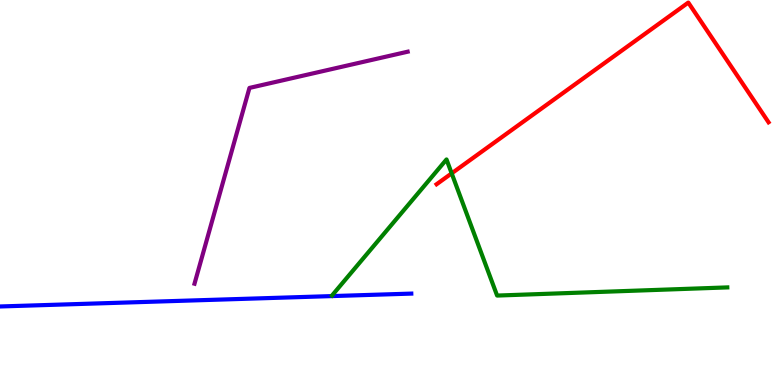[{'lines': ['blue', 'red'], 'intersections': []}, {'lines': ['green', 'red'], 'intersections': [{'x': 5.83, 'y': 5.5}]}, {'lines': ['purple', 'red'], 'intersections': []}, {'lines': ['blue', 'green'], 'intersections': []}, {'lines': ['blue', 'purple'], 'intersections': []}, {'lines': ['green', 'purple'], 'intersections': []}]